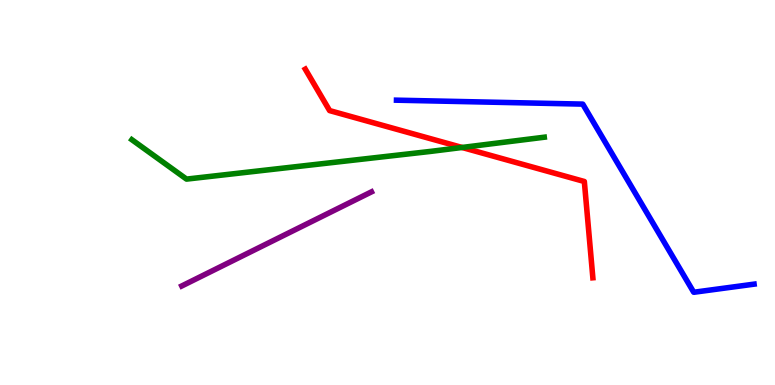[{'lines': ['blue', 'red'], 'intersections': []}, {'lines': ['green', 'red'], 'intersections': [{'x': 5.96, 'y': 6.17}]}, {'lines': ['purple', 'red'], 'intersections': []}, {'lines': ['blue', 'green'], 'intersections': []}, {'lines': ['blue', 'purple'], 'intersections': []}, {'lines': ['green', 'purple'], 'intersections': []}]